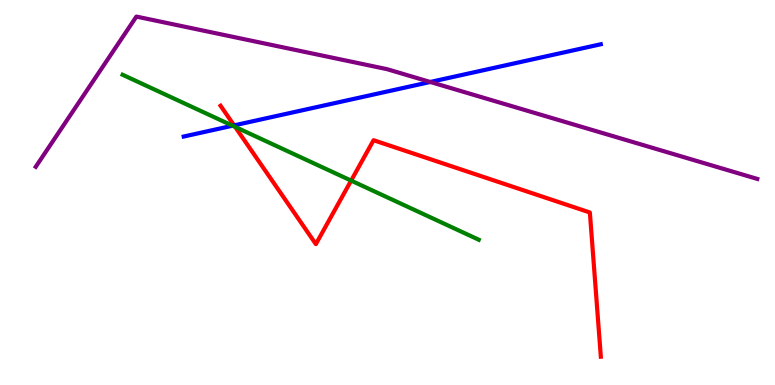[{'lines': ['blue', 'red'], 'intersections': [{'x': 3.02, 'y': 6.74}]}, {'lines': ['green', 'red'], 'intersections': [{'x': 3.03, 'y': 6.7}, {'x': 4.53, 'y': 5.31}]}, {'lines': ['purple', 'red'], 'intersections': []}, {'lines': ['blue', 'green'], 'intersections': [{'x': 3.0, 'y': 6.73}]}, {'lines': ['blue', 'purple'], 'intersections': [{'x': 5.55, 'y': 7.87}]}, {'lines': ['green', 'purple'], 'intersections': []}]